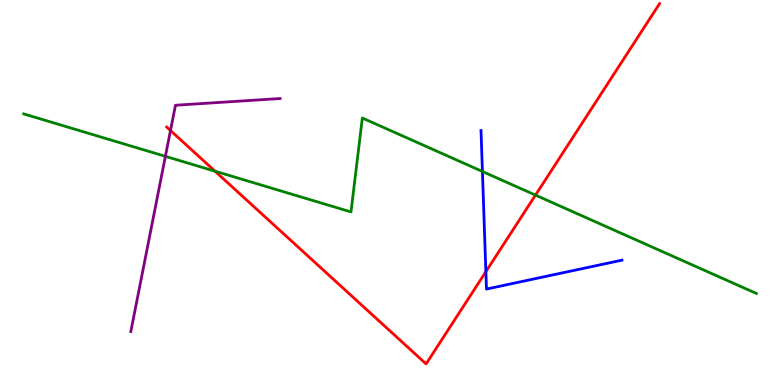[{'lines': ['blue', 'red'], 'intersections': [{'x': 6.27, 'y': 2.94}]}, {'lines': ['green', 'red'], 'intersections': [{'x': 2.77, 'y': 5.55}, {'x': 6.91, 'y': 4.93}]}, {'lines': ['purple', 'red'], 'intersections': [{'x': 2.2, 'y': 6.61}]}, {'lines': ['blue', 'green'], 'intersections': [{'x': 6.22, 'y': 5.55}]}, {'lines': ['blue', 'purple'], 'intersections': []}, {'lines': ['green', 'purple'], 'intersections': [{'x': 2.13, 'y': 5.94}]}]